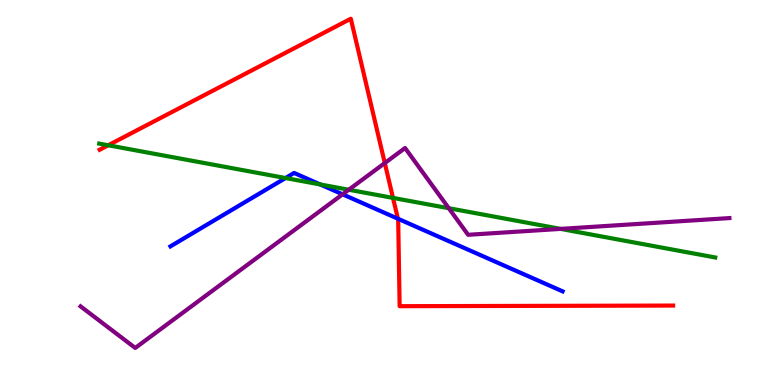[{'lines': ['blue', 'red'], 'intersections': [{'x': 5.13, 'y': 4.32}]}, {'lines': ['green', 'red'], 'intersections': [{'x': 1.4, 'y': 6.23}, {'x': 5.07, 'y': 4.86}]}, {'lines': ['purple', 'red'], 'intersections': [{'x': 4.97, 'y': 5.77}]}, {'lines': ['blue', 'green'], 'intersections': [{'x': 3.68, 'y': 5.38}, {'x': 4.13, 'y': 5.21}]}, {'lines': ['blue', 'purple'], 'intersections': [{'x': 4.42, 'y': 4.95}]}, {'lines': ['green', 'purple'], 'intersections': [{'x': 4.5, 'y': 5.07}, {'x': 5.79, 'y': 4.59}, {'x': 7.23, 'y': 4.05}]}]